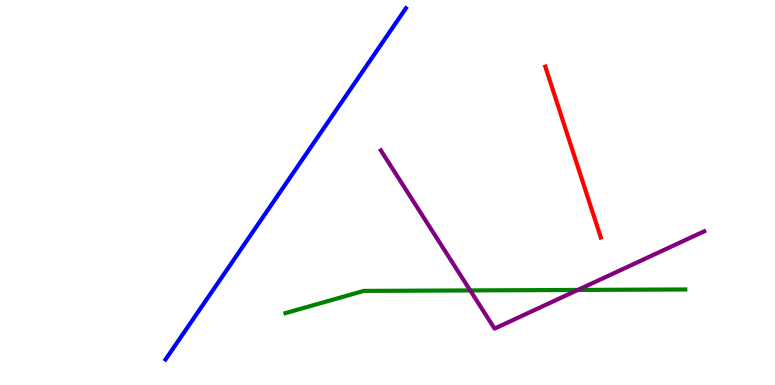[{'lines': ['blue', 'red'], 'intersections': []}, {'lines': ['green', 'red'], 'intersections': []}, {'lines': ['purple', 'red'], 'intersections': []}, {'lines': ['blue', 'green'], 'intersections': []}, {'lines': ['blue', 'purple'], 'intersections': []}, {'lines': ['green', 'purple'], 'intersections': [{'x': 6.07, 'y': 2.46}, {'x': 7.46, 'y': 2.47}]}]